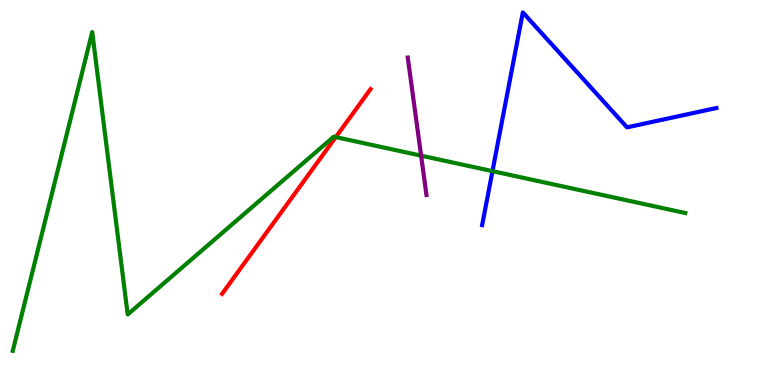[{'lines': ['blue', 'red'], 'intersections': []}, {'lines': ['green', 'red'], 'intersections': [{'x': 4.33, 'y': 6.44}]}, {'lines': ['purple', 'red'], 'intersections': []}, {'lines': ['blue', 'green'], 'intersections': [{'x': 6.35, 'y': 5.55}]}, {'lines': ['blue', 'purple'], 'intersections': []}, {'lines': ['green', 'purple'], 'intersections': [{'x': 5.43, 'y': 5.96}]}]